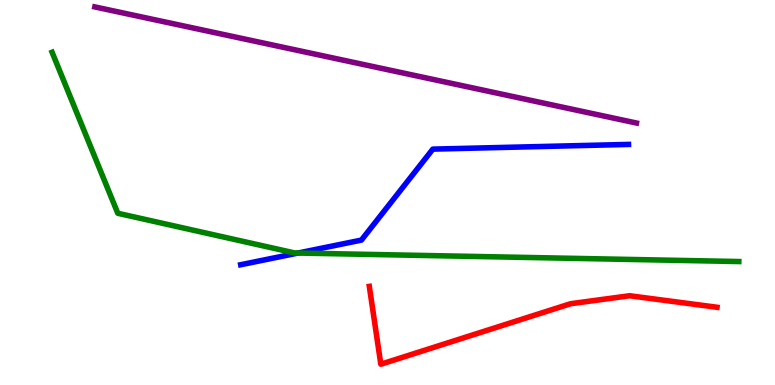[{'lines': ['blue', 'red'], 'intersections': []}, {'lines': ['green', 'red'], 'intersections': []}, {'lines': ['purple', 'red'], 'intersections': []}, {'lines': ['blue', 'green'], 'intersections': [{'x': 3.85, 'y': 3.43}]}, {'lines': ['blue', 'purple'], 'intersections': []}, {'lines': ['green', 'purple'], 'intersections': []}]